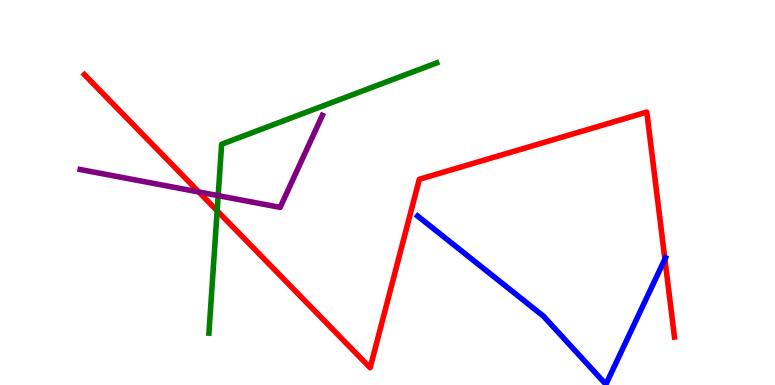[{'lines': ['blue', 'red'], 'intersections': [{'x': 8.58, 'y': 3.27}]}, {'lines': ['green', 'red'], 'intersections': [{'x': 2.8, 'y': 4.52}]}, {'lines': ['purple', 'red'], 'intersections': [{'x': 2.57, 'y': 5.01}]}, {'lines': ['blue', 'green'], 'intersections': []}, {'lines': ['blue', 'purple'], 'intersections': []}, {'lines': ['green', 'purple'], 'intersections': [{'x': 2.82, 'y': 4.92}]}]